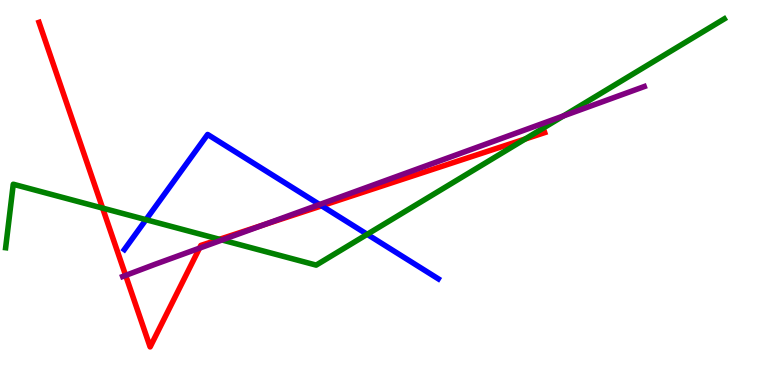[{'lines': ['blue', 'red'], 'intersections': [{'x': 4.15, 'y': 4.65}]}, {'lines': ['green', 'red'], 'intersections': [{'x': 1.32, 'y': 4.59}, {'x': 2.83, 'y': 3.78}, {'x': 6.78, 'y': 6.39}]}, {'lines': ['purple', 'red'], 'intersections': [{'x': 1.62, 'y': 2.85}, {'x': 2.57, 'y': 3.55}, {'x': 3.4, 'y': 4.16}]}, {'lines': ['blue', 'green'], 'intersections': [{'x': 1.88, 'y': 4.29}, {'x': 4.74, 'y': 3.91}]}, {'lines': ['blue', 'purple'], 'intersections': [{'x': 4.12, 'y': 4.69}]}, {'lines': ['green', 'purple'], 'intersections': [{'x': 2.86, 'y': 3.77}, {'x': 7.27, 'y': 6.99}]}]